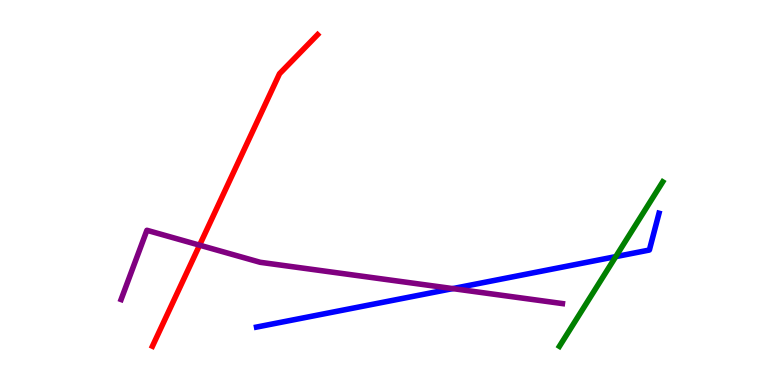[{'lines': ['blue', 'red'], 'intersections': []}, {'lines': ['green', 'red'], 'intersections': []}, {'lines': ['purple', 'red'], 'intersections': [{'x': 2.58, 'y': 3.63}]}, {'lines': ['blue', 'green'], 'intersections': [{'x': 7.95, 'y': 3.33}]}, {'lines': ['blue', 'purple'], 'intersections': [{'x': 5.84, 'y': 2.5}]}, {'lines': ['green', 'purple'], 'intersections': []}]